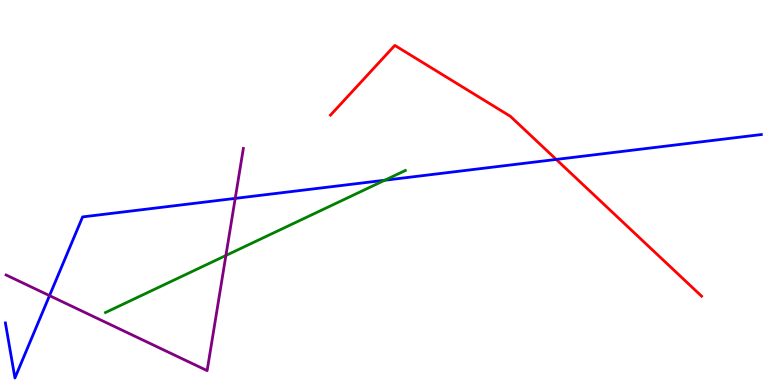[{'lines': ['blue', 'red'], 'intersections': [{'x': 7.18, 'y': 5.86}]}, {'lines': ['green', 'red'], 'intersections': []}, {'lines': ['purple', 'red'], 'intersections': []}, {'lines': ['blue', 'green'], 'intersections': [{'x': 4.96, 'y': 5.32}]}, {'lines': ['blue', 'purple'], 'intersections': [{'x': 0.639, 'y': 2.32}, {'x': 3.04, 'y': 4.85}]}, {'lines': ['green', 'purple'], 'intersections': [{'x': 2.91, 'y': 3.36}]}]